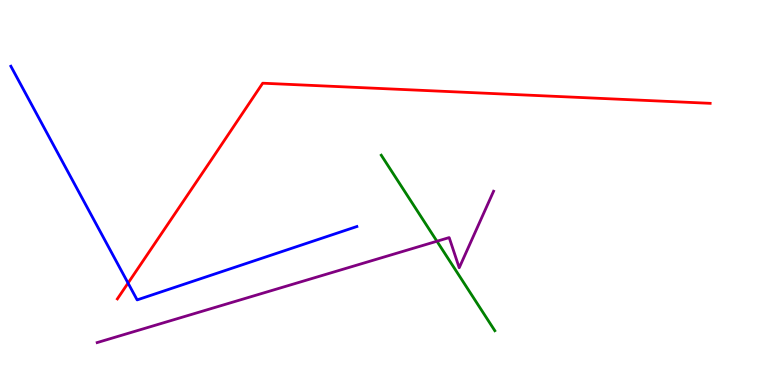[{'lines': ['blue', 'red'], 'intersections': [{'x': 1.65, 'y': 2.65}]}, {'lines': ['green', 'red'], 'intersections': []}, {'lines': ['purple', 'red'], 'intersections': []}, {'lines': ['blue', 'green'], 'intersections': []}, {'lines': ['blue', 'purple'], 'intersections': []}, {'lines': ['green', 'purple'], 'intersections': [{'x': 5.64, 'y': 3.73}]}]